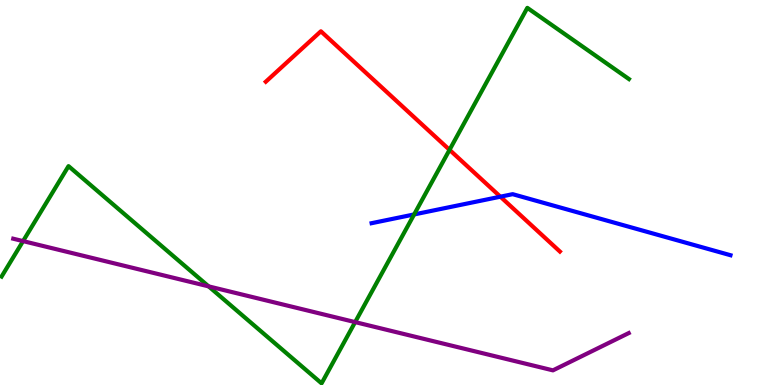[{'lines': ['blue', 'red'], 'intersections': [{'x': 6.46, 'y': 4.89}]}, {'lines': ['green', 'red'], 'intersections': [{'x': 5.8, 'y': 6.11}]}, {'lines': ['purple', 'red'], 'intersections': []}, {'lines': ['blue', 'green'], 'intersections': [{'x': 5.34, 'y': 4.43}]}, {'lines': ['blue', 'purple'], 'intersections': []}, {'lines': ['green', 'purple'], 'intersections': [{'x': 0.298, 'y': 3.74}, {'x': 2.69, 'y': 2.56}, {'x': 4.58, 'y': 1.63}]}]